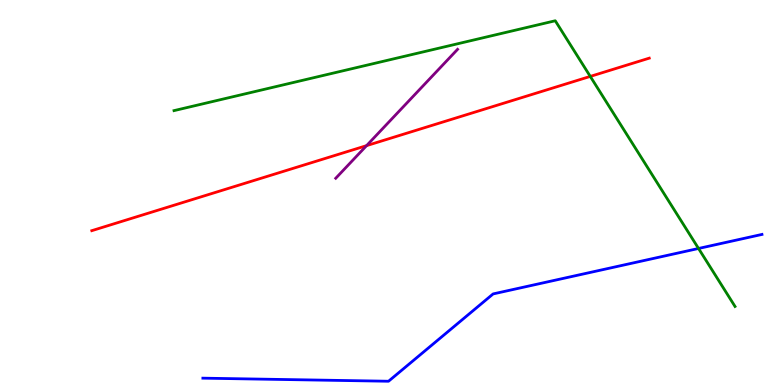[{'lines': ['blue', 'red'], 'intersections': []}, {'lines': ['green', 'red'], 'intersections': [{'x': 7.62, 'y': 8.02}]}, {'lines': ['purple', 'red'], 'intersections': [{'x': 4.73, 'y': 6.22}]}, {'lines': ['blue', 'green'], 'intersections': [{'x': 9.01, 'y': 3.55}]}, {'lines': ['blue', 'purple'], 'intersections': []}, {'lines': ['green', 'purple'], 'intersections': []}]